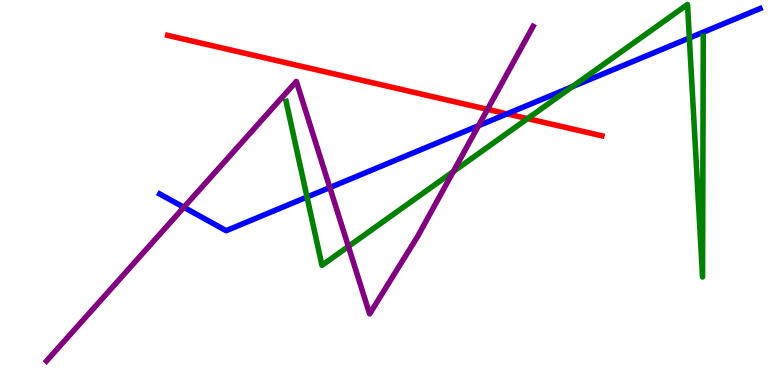[{'lines': ['blue', 'red'], 'intersections': [{'x': 6.54, 'y': 7.04}]}, {'lines': ['green', 'red'], 'intersections': [{'x': 6.81, 'y': 6.92}]}, {'lines': ['purple', 'red'], 'intersections': [{'x': 6.29, 'y': 7.16}]}, {'lines': ['blue', 'green'], 'intersections': [{'x': 3.96, 'y': 4.88}, {'x': 7.38, 'y': 7.75}, {'x': 8.89, 'y': 9.01}]}, {'lines': ['blue', 'purple'], 'intersections': [{'x': 2.37, 'y': 4.62}, {'x': 4.26, 'y': 5.13}, {'x': 6.17, 'y': 6.73}]}, {'lines': ['green', 'purple'], 'intersections': [{'x': 4.5, 'y': 3.6}, {'x': 5.85, 'y': 5.54}]}]